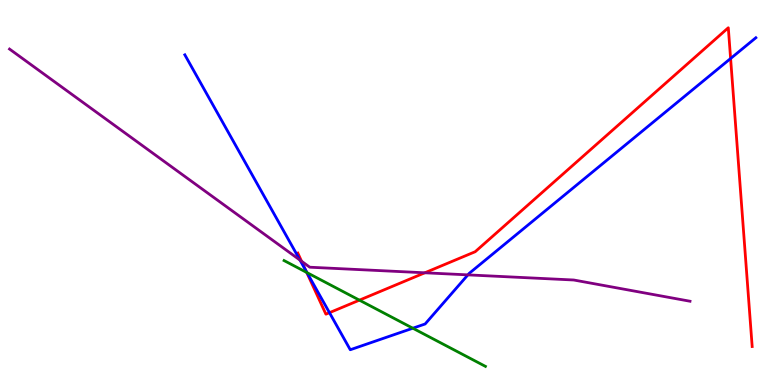[{'lines': ['blue', 'red'], 'intersections': [{'x': 3.95, 'y': 2.97}, {'x': 4.25, 'y': 1.88}, {'x': 9.43, 'y': 8.48}]}, {'lines': ['green', 'red'], 'intersections': [{'x': 3.96, 'y': 2.92}, {'x': 4.64, 'y': 2.2}]}, {'lines': ['purple', 'red'], 'intersections': [{'x': 3.89, 'y': 3.21}, {'x': 5.48, 'y': 2.91}]}, {'lines': ['blue', 'green'], 'intersections': [{'x': 3.96, 'y': 2.92}, {'x': 5.33, 'y': 1.47}]}, {'lines': ['blue', 'purple'], 'intersections': [{'x': 3.87, 'y': 3.24}, {'x': 6.04, 'y': 2.86}]}, {'lines': ['green', 'purple'], 'intersections': []}]